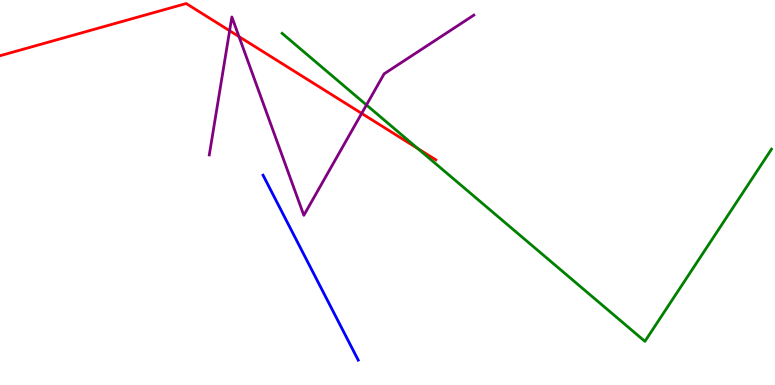[{'lines': ['blue', 'red'], 'intersections': []}, {'lines': ['green', 'red'], 'intersections': [{'x': 5.39, 'y': 6.14}]}, {'lines': ['purple', 'red'], 'intersections': [{'x': 2.96, 'y': 9.2}, {'x': 3.08, 'y': 9.05}, {'x': 4.67, 'y': 7.05}]}, {'lines': ['blue', 'green'], 'intersections': []}, {'lines': ['blue', 'purple'], 'intersections': []}, {'lines': ['green', 'purple'], 'intersections': [{'x': 4.73, 'y': 7.27}]}]